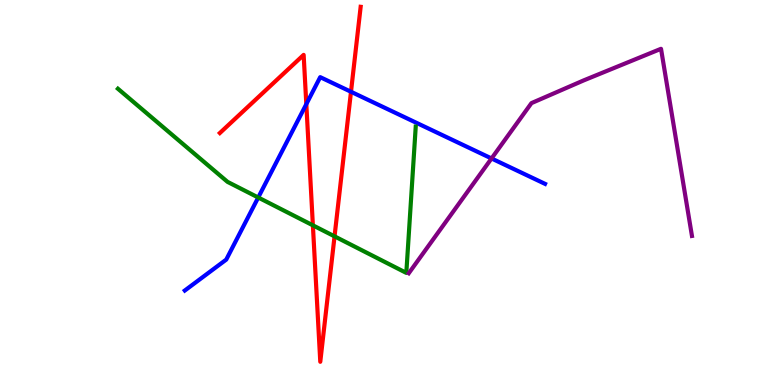[{'lines': ['blue', 'red'], 'intersections': [{'x': 3.95, 'y': 7.3}, {'x': 4.53, 'y': 7.62}]}, {'lines': ['green', 'red'], 'intersections': [{'x': 4.04, 'y': 4.15}, {'x': 4.32, 'y': 3.86}]}, {'lines': ['purple', 'red'], 'intersections': []}, {'lines': ['blue', 'green'], 'intersections': [{'x': 3.33, 'y': 4.87}]}, {'lines': ['blue', 'purple'], 'intersections': [{'x': 6.34, 'y': 5.88}]}, {'lines': ['green', 'purple'], 'intersections': []}]